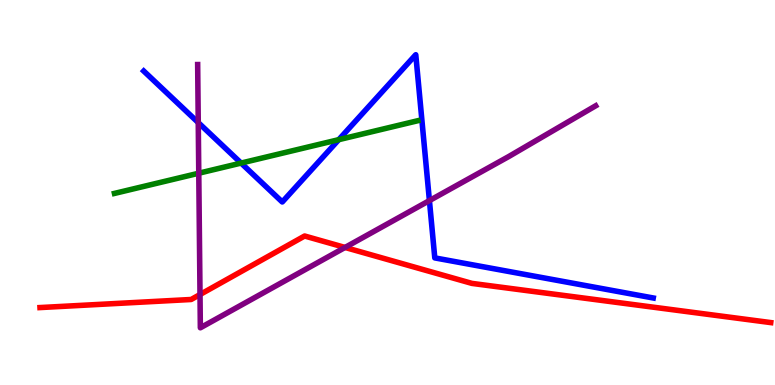[{'lines': ['blue', 'red'], 'intersections': []}, {'lines': ['green', 'red'], 'intersections': []}, {'lines': ['purple', 'red'], 'intersections': [{'x': 2.58, 'y': 2.35}, {'x': 4.45, 'y': 3.57}]}, {'lines': ['blue', 'green'], 'intersections': [{'x': 3.11, 'y': 5.76}, {'x': 4.37, 'y': 6.37}]}, {'lines': ['blue', 'purple'], 'intersections': [{'x': 2.56, 'y': 6.82}, {'x': 5.54, 'y': 4.79}]}, {'lines': ['green', 'purple'], 'intersections': [{'x': 2.56, 'y': 5.5}]}]